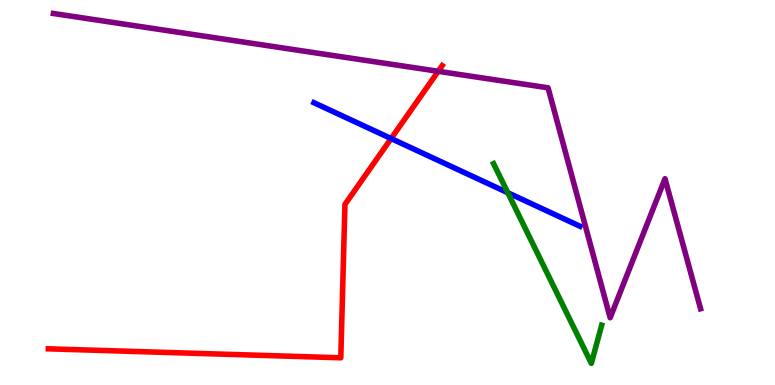[{'lines': ['blue', 'red'], 'intersections': [{'x': 5.05, 'y': 6.4}]}, {'lines': ['green', 'red'], 'intersections': []}, {'lines': ['purple', 'red'], 'intersections': [{'x': 5.65, 'y': 8.15}]}, {'lines': ['blue', 'green'], 'intersections': [{'x': 6.55, 'y': 4.99}]}, {'lines': ['blue', 'purple'], 'intersections': []}, {'lines': ['green', 'purple'], 'intersections': []}]